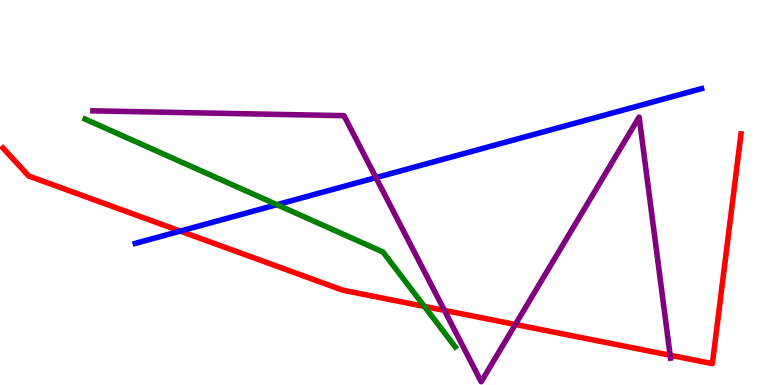[{'lines': ['blue', 'red'], 'intersections': [{'x': 2.33, 'y': 4.0}]}, {'lines': ['green', 'red'], 'intersections': [{'x': 5.48, 'y': 2.04}]}, {'lines': ['purple', 'red'], 'intersections': [{'x': 5.73, 'y': 1.94}, {'x': 6.65, 'y': 1.57}, {'x': 8.65, 'y': 0.773}]}, {'lines': ['blue', 'green'], 'intersections': [{'x': 3.57, 'y': 4.68}]}, {'lines': ['blue', 'purple'], 'intersections': [{'x': 4.85, 'y': 5.39}]}, {'lines': ['green', 'purple'], 'intersections': []}]